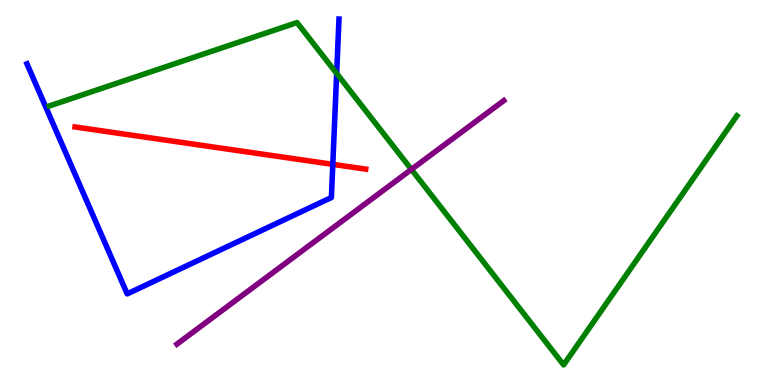[{'lines': ['blue', 'red'], 'intersections': [{'x': 4.29, 'y': 5.73}]}, {'lines': ['green', 'red'], 'intersections': []}, {'lines': ['purple', 'red'], 'intersections': []}, {'lines': ['blue', 'green'], 'intersections': [{'x': 4.34, 'y': 8.09}]}, {'lines': ['blue', 'purple'], 'intersections': []}, {'lines': ['green', 'purple'], 'intersections': [{'x': 5.31, 'y': 5.6}]}]